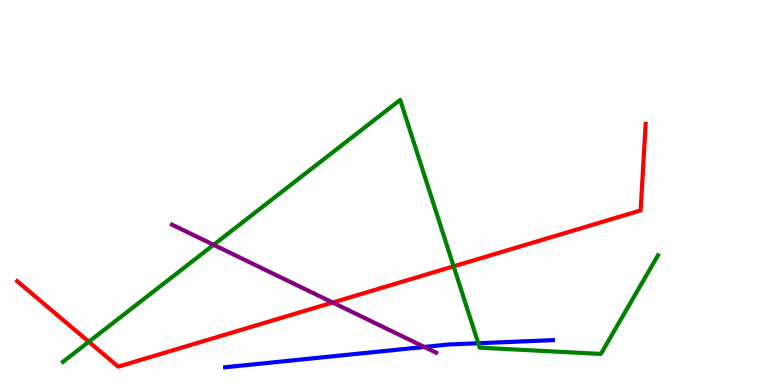[{'lines': ['blue', 'red'], 'intersections': []}, {'lines': ['green', 'red'], 'intersections': [{'x': 1.15, 'y': 1.12}, {'x': 5.85, 'y': 3.08}]}, {'lines': ['purple', 'red'], 'intersections': [{'x': 4.29, 'y': 2.14}]}, {'lines': ['blue', 'green'], 'intersections': [{'x': 6.17, 'y': 1.08}]}, {'lines': ['blue', 'purple'], 'intersections': [{'x': 5.48, 'y': 0.988}]}, {'lines': ['green', 'purple'], 'intersections': [{'x': 2.76, 'y': 3.64}]}]